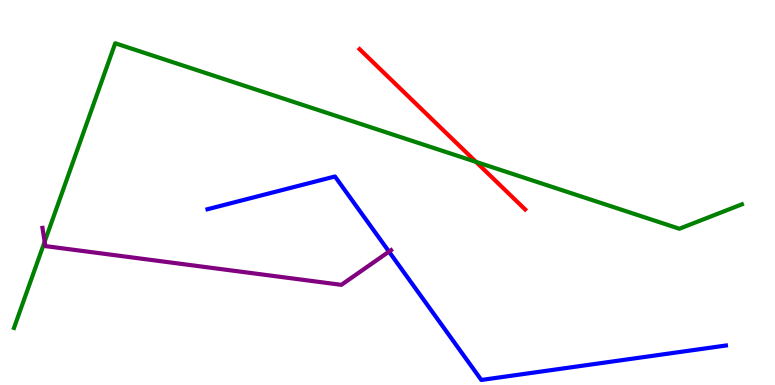[{'lines': ['blue', 'red'], 'intersections': []}, {'lines': ['green', 'red'], 'intersections': [{'x': 6.14, 'y': 5.8}]}, {'lines': ['purple', 'red'], 'intersections': []}, {'lines': ['blue', 'green'], 'intersections': []}, {'lines': ['blue', 'purple'], 'intersections': [{'x': 5.02, 'y': 3.46}]}, {'lines': ['green', 'purple'], 'intersections': [{'x': 0.576, 'y': 3.72}]}]